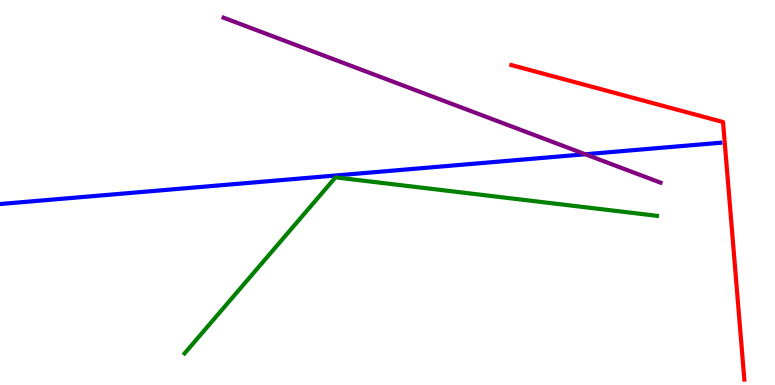[{'lines': ['blue', 'red'], 'intersections': []}, {'lines': ['green', 'red'], 'intersections': []}, {'lines': ['purple', 'red'], 'intersections': []}, {'lines': ['blue', 'green'], 'intersections': []}, {'lines': ['blue', 'purple'], 'intersections': [{'x': 7.55, 'y': 5.99}]}, {'lines': ['green', 'purple'], 'intersections': []}]